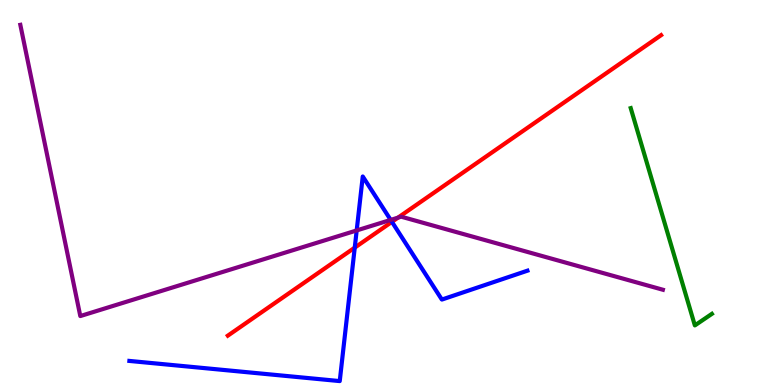[{'lines': ['blue', 'red'], 'intersections': [{'x': 4.58, 'y': 3.57}, {'x': 5.06, 'y': 4.24}]}, {'lines': ['green', 'red'], 'intersections': []}, {'lines': ['purple', 'red'], 'intersections': [{'x': 5.14, 'y': 4.35}]}, {'lines': ['blue', 'green'], 'intersections': []}, {'lines': ['blue', 'purple'], 'intersections': [{'x': 4.6, 'y': 4.01}, {'x': 5.04, 'y': 4.29}]}, {'lines': ['green', 'purple'], 'intersections': []}]